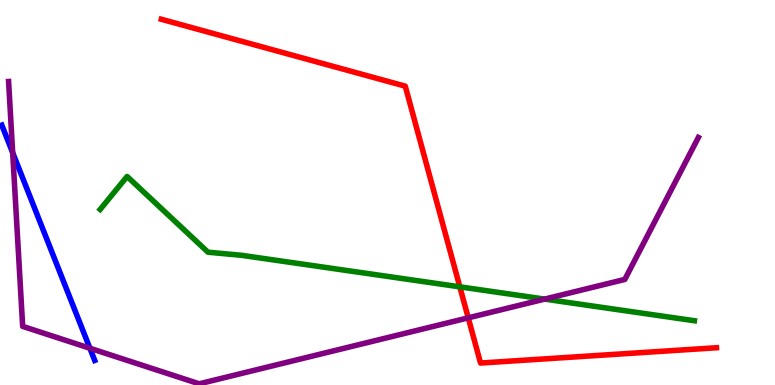[{'lines': ['blue', 'red'], 'intersections': []}, {'lines': ['green', 'red'], 'intersections': [{'x': 5.93, 'y': 2.55}]}, {'lines': ['purple', 'red'], 'intersections': [{'x': 6.04, 'y': 1.74}]}, {'lines': ['blue', 'green'], 'intersections': []}, {'lines': ['blue', 'purple'], 'intersections': [{'x': 0.164, 'y': 6.03}, {'x': 1.16, 'y': 0.955}]}, {'lines': ['green', 'purple'], 'intersections': [{'x': 7.03, 'y': 2.23}]}]